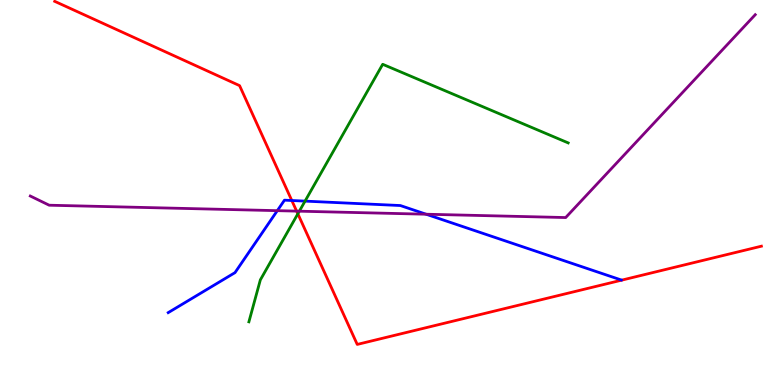[{'lines': ['blue', 'red'], 'intersections': [{'x': 3.77, 'y': 4.79}]}, {'lines': ['green', 'red'], 'intersections': [{'x': 3.84, 'y': 4.45}]}, {'lines': ['purple', 'red'], 'intersections': [{'x': 3.83, 'y': 4.52}]}, {'lines': ['blue', 'green'], 'intersections': [{'x': 3.94, 'y': 4.78}]}, {'lines': ['blue', 'purple'], 'intersections': [{'x': 3.58, 'y': 4.53}, {'x': 5.5, 'y': 4.44}]}, {'lines': ['green', 'purple'], 'intersections': [{'x': 3.86, 'y': 4.51}]}]